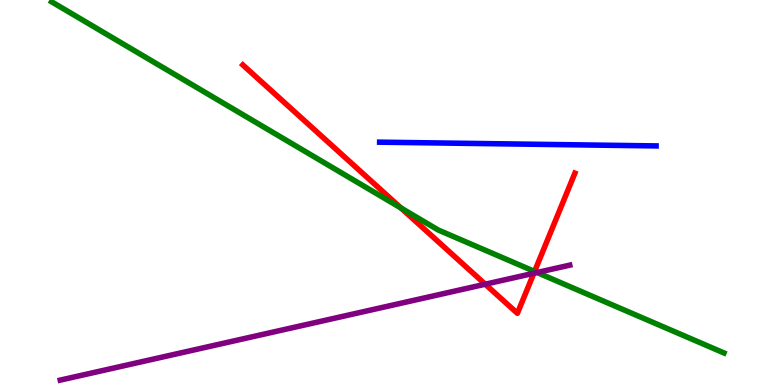[{'lines': ['blue', 'red'], 'intersections': []}, {'lines': ['green', 'red'], 'intersections': [{'x': 5.17, 'y': 4.6}, {'x': 6.9, 'y': 2.95}]}, {'lines': ['purple', 'red'], 'intersections': [{'x': 6.26, 'y': 2.62}, {'x': 6.89, 'y': 2.9}]}, {'lines': ['blue', 'green'], 'intersections': []}, {'lines': ['blue', 'purple'], 'intersections': []}, {'lines': ['green', 'purple'], 'intersections': [{'x': 6.93, 'y': 2.92}]}]